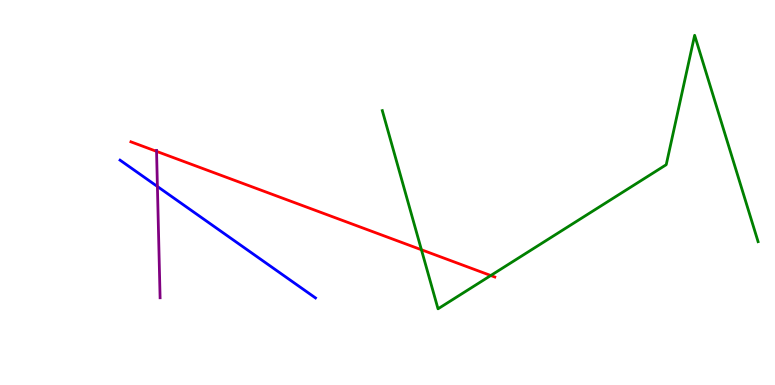[{'lines': ['blue', 'red'], 'intersections': []}, {'lines': ['green', 'red'], 'intersections': [{'x': 5.44, 'y': 3.51}, {'x': 6.33, 'y': 2.84}]}, {'lines': ['purple', 'red'], 'intersections': [{'x': 2.02, 'y': 6.07}]}, {'lines': ['blue', 'green'], 'intersections': []}, {'lines': ['blue', 'purple'], 'intersections': [{'x': 2.03, 'y': 5.16}]}, {'lines': ['green', 'purple'], 'intersections': []}]